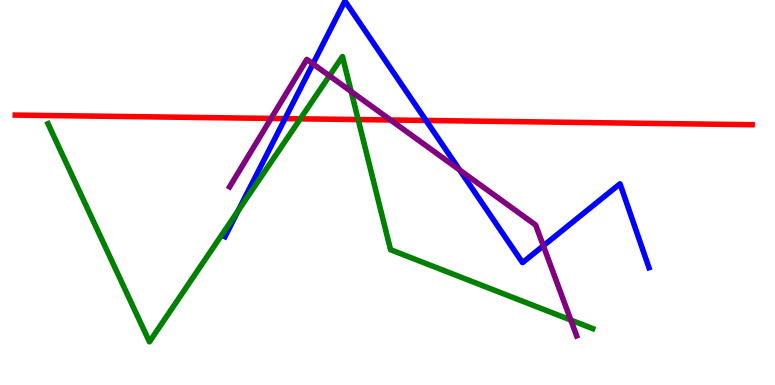[{'lines': ['blue', 'red'], 'intersections': [{'x': 3.68, 'y': 6.92}, {'x': 5.5, 'y': 6.87}]}, {'lines': ['green', 'red'], 'intersections': [{'x': 3.88, 'y': 6.91}, {'x': 4.62, 'y': 6.89}]}, {'lines': ['purple', 'red'], 'intersections': [{'x': 3.5, 'y': 6.92}, {'x': 5.04, 'y': 6.88}]}, {'lines': ['blue', 'green'], 'intersections': [{'x': 3.07, 'y': 4.53}]}, {'lines': ['blue', 'purple'], 'intersections': [{'x': 4.04, 'y': 8.34}, {'x': 5.93, 'y': 5.58}, {'x': 7.01, 'y': 3.62}]}, {'lines': ['green', 'purple'], 'intersections': [{'x': 4.25, 'y': 8.03}, {'x': 4.53, 'y': 7.62}, {'x': 7.37, 'y': 1.69}]}]